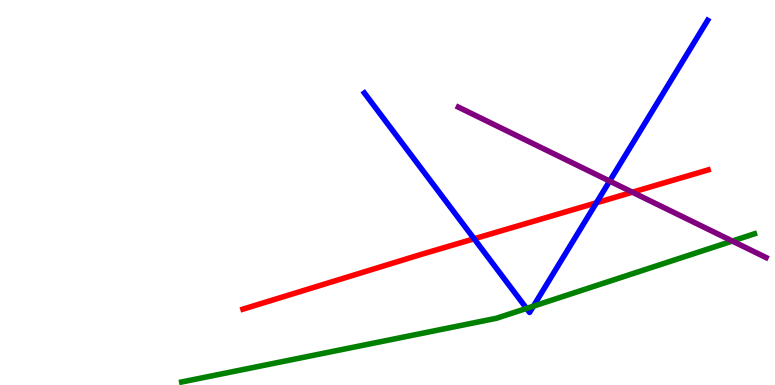[{'lines': ['blue', 'red'], 'intersections': [{'x': 6.12, 'y': 3.8}, {'x': 7.7, 'y': 4.73}]}, {'lines': ['green', 'red'], 'intersections': []}, {'lines': ['purple', 'red'], 'intersections': [{'x': 8.16, 'y': 5.01}]}, {'lines': ['blue', 'green'], 'intersections': [{'x': 6.79, 'y': 1.99}, {'x': 6.88, 'y': 2.05}]}, {'lines': ['blue', 'purple'], 'intersections': [{'x': 7.87, 'y': 5.3}]}, {'lines': ['green', 'purple'], 'intersections': [{'x': 9.45, 'y': 3.74}]}]